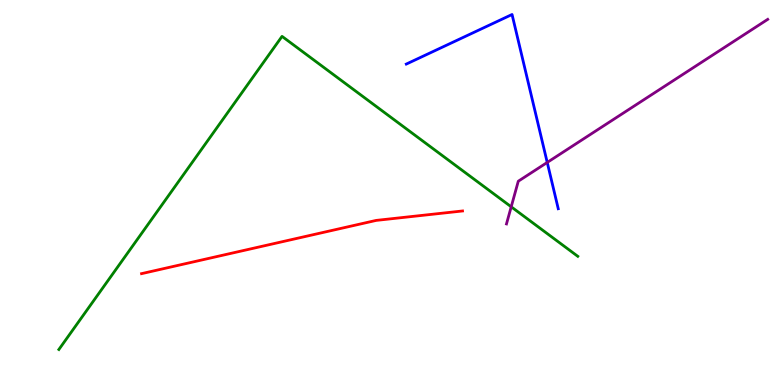[{'lines': ['blue', 'red'], 'intersections': []}, {'lines': ['green', 'red'], 'intersections': []}, {'lines': ['purple', 'red'], 'intersections': []}, {'lines': ['blue', 'green'], 'intersections': []}, {'lines': ['blue', 'purple'], 'intersections': [{'x': 7.06, 'y': 5.78}]}, {'lines': ['green', 'purple'], 'intersections': [{'x': 6.6, 'y': 4.63}]}]